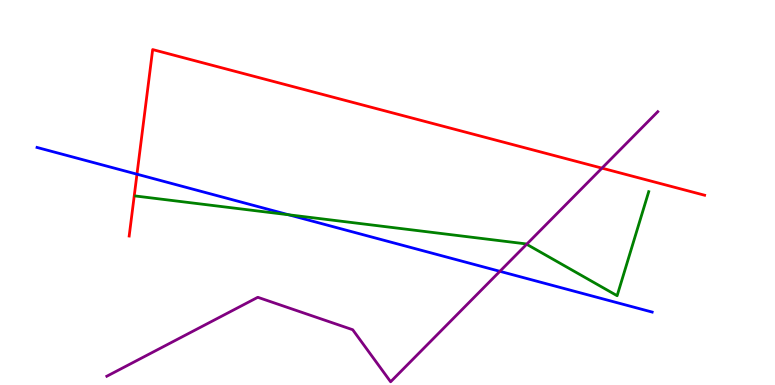[{'lines': ['blue', 'red'], 'intersections': [{'x': 1.77, 'y': 5.48}]}, {'lines': ['green', 'red'], 'intersections': []}, {'lines': ['purple', 'red'], 'intersections': [{'x': 7.77, 'y': 5.63}]}, {'lines': ['blue', 'green'], 'intersections': [{'x': 3.72, 'y': 4.42}]}, {'lines': ['blue', 'purple'], 'intersections': [{'x': 6.45, 'y': 2.95}]}, {'lines': ['green', 'purple'], 'intersections': [{'x': 6.8, 'y': 3.66}]}]